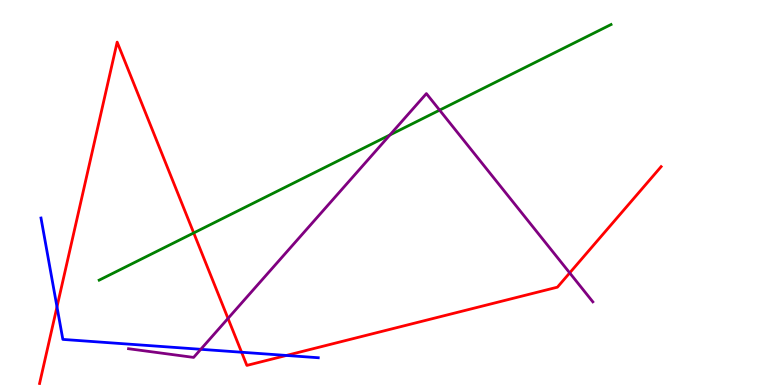[{'lines': ['blue', 'red'], 'intersections': [{'x': 0.735, 'y': 2.03}, {'x': 3.12, 'y': 0.851}, {'x': 3.7, 'y': 0.768}]}, {'lines': ['green', 'red'], 'intersections': [{'x': 2.5, 'y': 3.95}]}, {'lines': ['purple', 'red'], 'intersections': [{'x': 2.94, 'y': 1.73}, {'x': 7.35, 'y': 2.91}]}, {'lines': ['blue', 'green'], 'intersections': []}, {'lines': ['blue', 'purple'], 'intersections': [{'x': 2.59, 'y': 0.927}]}, {'lines': ['green', 'purple'], 'intersections': [{'x': 5.03, 'y': 6.49}, {'x': 5.67, 'y': 7.14}]}]